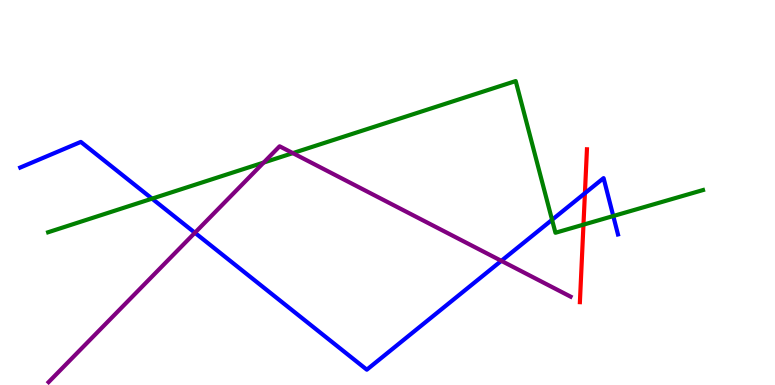[{'lines': ['blue', 'red'], 'intersections': [{'x': 7.55, 'y': 4.98}]}, {'lines': ['green', 'red'], 'intersections': [{'x': 7.53, 'y': 4.16}]}, {'lines': ['purple', 'red'], 'intersections': []}, {'lines': ['blue', 'green'], 'intersections': [{'x': 1.96, 'y': 4.84}, {'x': 7.12, 'y': 4.29}, {'x': 7.91, 'y': 4.39}]}, {'lines': ['blue', 'purple'], 'intersections': [{'x': 2.51, 'y': 3.95}, {'x': 6.47, 'y': 3.22}]}, {'lines': ['green', 'purple'], 'intersections': [{'x': 3.4, 'y': 5.78}, {'x': 3.78, 'y': 6.02}]}]